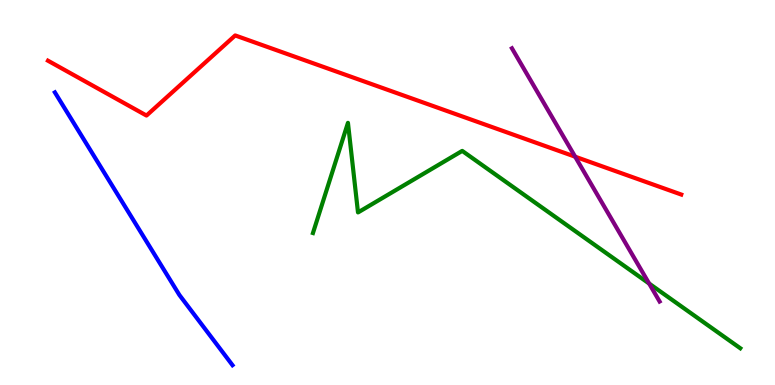[{'lines': ['blue', 'red'], 'intersections': []}, {'lines': ['green', 'red'], 'intersections': []}, {'lines': ['purple', 'red'], 'intersections': [{'x': 7.42, 'y': 5.93}]}, {'lines': ['blue', 'green'], 'intersections': []}, {'lines': ['blue', 'purple'], 'intersections': []}, {'lines': ['green', 'purple'], 'intersections': [{'x': 8.38, 'y': 2.63}]}]